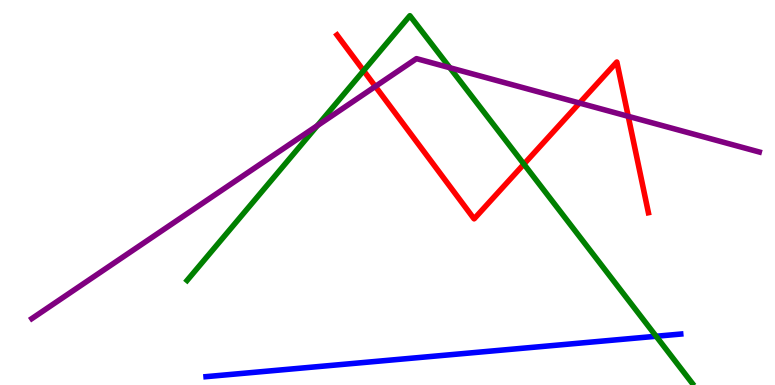[{'lines': ['blue', 'red'], 'intersections': []}, {'lines': ['green', 'red'], 'intersections': [{'x': 4.69, 'y': 8.16}, {'x': 6.76, 'y': 5.74}]}, {'lines': ['purple', 'red'], 'intersections': [{'x': 4.84, 'y': 7.75}, {'x': 7.48, 'y': 7.32}, {'x': 8.11, 'y': 6.98}]}, {'lines': ['blue', 'green'], 'intersections': [{'x': 8.47, 'y': 1.27}]}, {'lines': ['blue', 'purple'], 'intersections': []}, {'lines': ['green', 'purple'], 'intersections': [{'x': 4.1, 'y': 6.74}, {'x': 5.8, 'y': 8.24}]}]